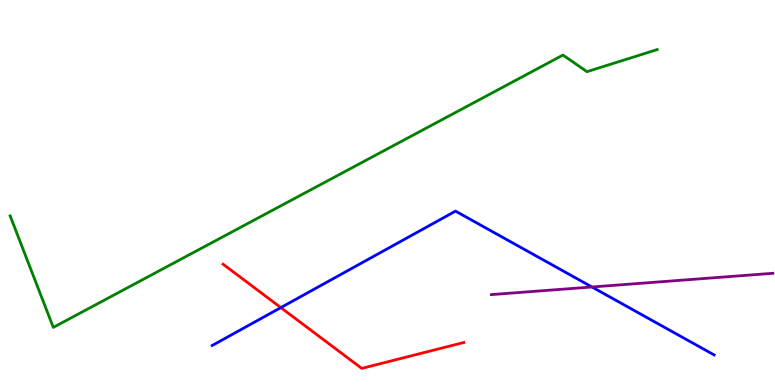[{'lines': ['blue', 'red'], 'intersections': [{'x': 3.62, 'y': 2.01}]}, {'lines': ['green', 'red'], 'intersections': []}, {'lines': ['purple', 'red'], 'intersections': []}, {'lines': ['blue', 'green'], 'intersections': []}, {'lines': ['blue', 'purple'], 'intersections': [{'x': 7.64, 'y': 2.55}]}, {'lines': ['green', 'purple'], 'intersections': []}]